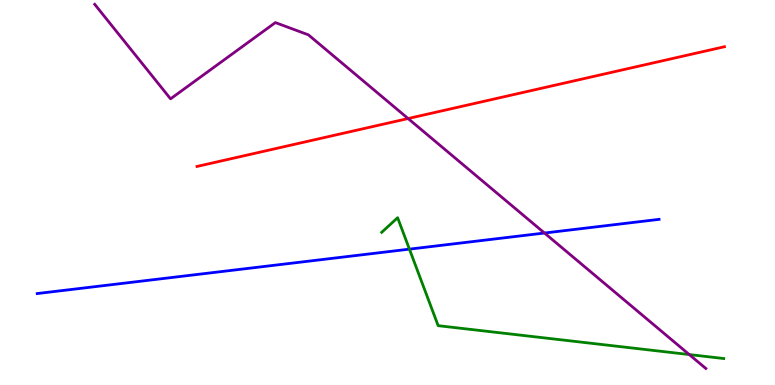[{'lines': ['blue', 'red'], 'intersections': []}, {'lines': ['green', 'red'], 'intersections': []}, {'lines': ['purple', 'red'], 'intersections': [{'x': 5.27, 'y': 6.92}]}, {'lines': ['blue', 'green'], 'intersections': [{'x': 5.28, 'y': 3.53}]}, {'lines': ['blue', 'purple'], 'intersections': [{'x': 7.03, 'y': 3.95}]}, {'lines': ['green', 'purple'], 'intersections': [{'x': 8.89, 'y': 0.791}]}]